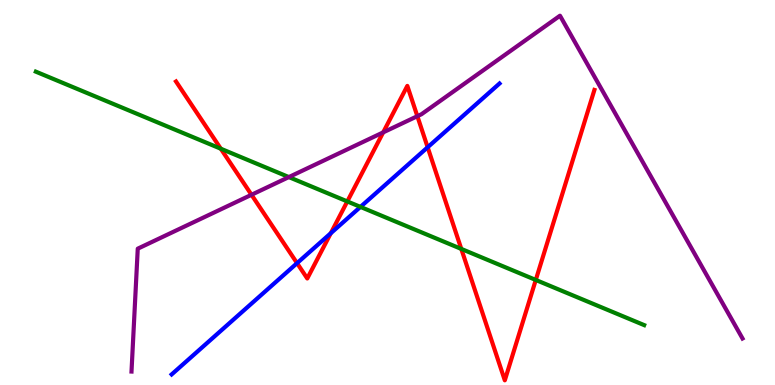[{'lines': ['blue', 'red'], 'intersections': [{'x': 3.83, 'y': 3.16}, {'x': 4.27, 'y': 3.94}, {'x': 5.52, 'y': 6.17}]}, {'lines': ['green', 'red'], 'intersections': [{'x': 2.85, 'y': 6.14}, {'x': 4.48, 'y': 4.77}, {'x': 5.95, 'y': 3.53}, {'x': 6.91, 'y': 2.73}]}, {'lines': ['purple', 'red'], 'intersections': [{'x': 3.25, 'y': 4.94}, {'x': 4.94, 'y': 6.56}, {'x': 5.39, 'y': 6.98}]}, {'lines': ['blue', 'green'], 'intersections': [{'x': 4.65, 'y': 4.63}]}, {'lines': ['blue', 'purple'], 'intersections': []}, {'lines': ['green', 'purple'], 'intersections': [{'x': 3.73, 'y': 5.4}]}]